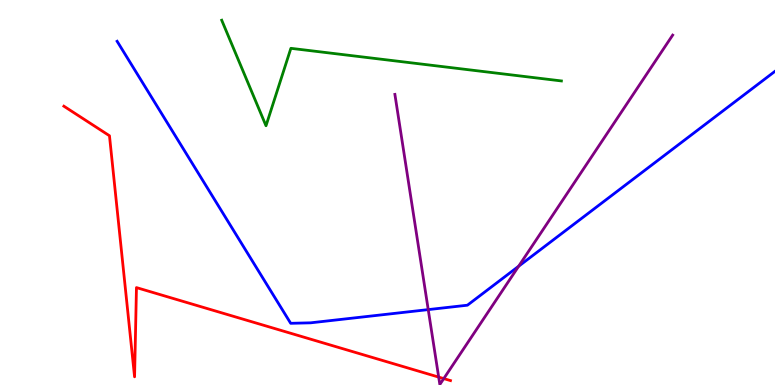[{'lines': ['blue', 'red'], 'intersections': []}, {'lines': ['green', 'red'], 'intersections': []}, {'lines': ['purple', 'red'], 'intersections': [{'x': 5.66, 'y': 0.205}, {'x': 5.73, 'y': 0.166}]}, {'lines': ['blue', 'green'], 'intersections': []}, {'lines': ['blue', 'purple'], 'intersections': [{'x': 5.53, 'y': 1.96}, {'x': 6.69, 'y': 3.08}]}, {'lines': ['green', 'purple'], 'intersections': []}]